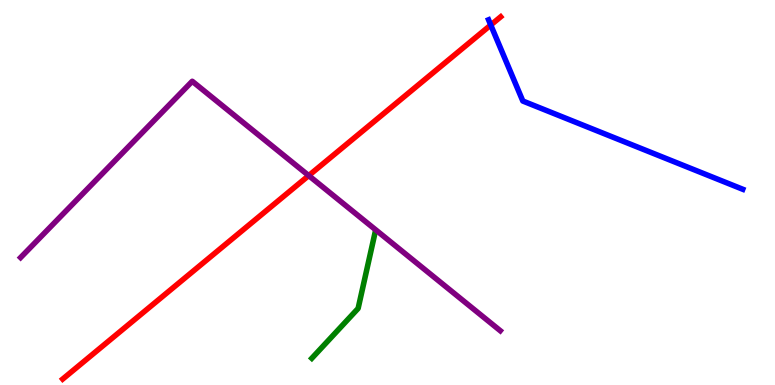[{'lines': ['blue', 'red'], 'intersections': [{'x': 6.33, 'y': 9.35}]}, {'lines': ['green', 'red'], 'intersections': []}, {'lines': ['purple', 'red'], 'intersections': [{'x': 3.98, 'y': 5.44}]}, {'lines': ['blue', 'green'], 'intersections': []}, {'lines': ['blue', 'purple'], 'intersections': []}, {'lines': ['green', 'purple'], 'intersections': []}]